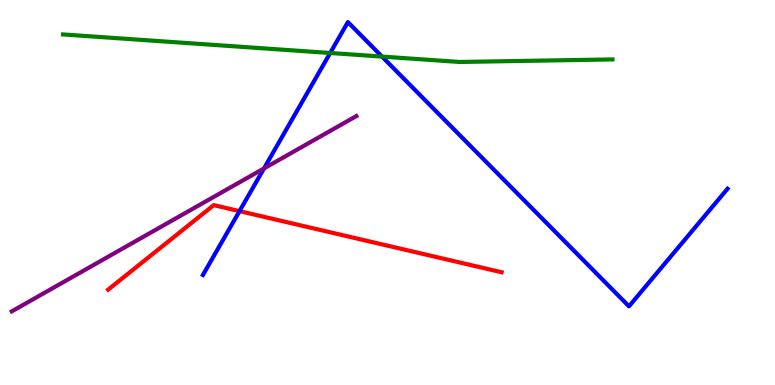[{'lines': ['blue', 'red'], 'intersections': [{'x': 3.09, 'y': 4.52}]}, {'lines': ['green', 'red'], 'intersections': []}, {'lines': ['purple', 'red'], 'intersections': []}, {'lines': ['blue', 'green'], 'intersections': [{'x': 4.26, 'y': 8.62}, {'x': 4.93, 'y': 8.53}]}, {'lines': ['blue', 'purple'], 'intersections': [{'x': 3.41, 'y': 5.63}]}, {'lines': ['green', 'purple'], 'intersections': []}]